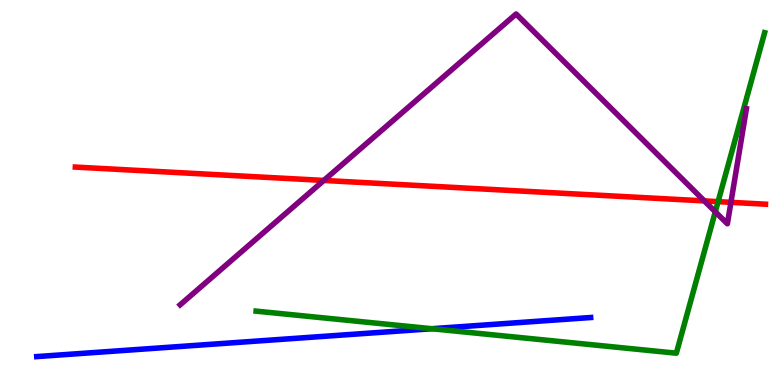[{'lines': ['blue', 'red'], 'intersections': []}, {'lines': ['green', 'red'], 'intersections': [{'x': 9.27, 'y': 4.76}]}, {'lines': ['purple', 'red'], 'intersections': [{'x': 4.18, 'y': 5.31}, {'x': 9.09, 'y': 4.78}, {'x': 9.43, 'y': 4.74}]}, {'lines': ['blue', 'green'], 'intersections': [{'x': 5.57, 'y': 1.46}]}, {'lines': ['blue', 'purple'], 'intersections': []}, {'lines': ['green', 'purple'], 'intersections': [{'x': 9.23, 'y': 4.5}]}]